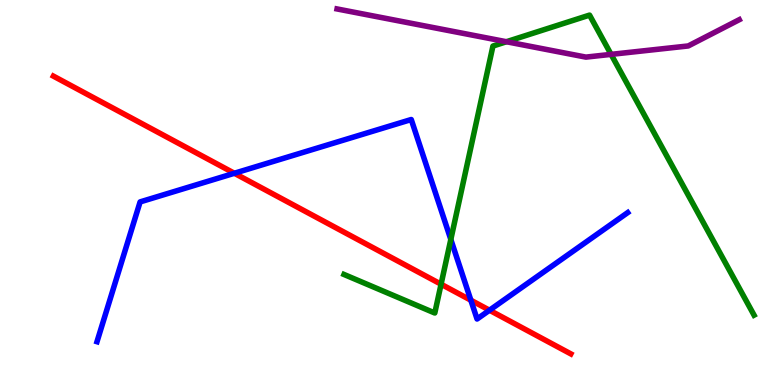[{'lines': ['blue', 'red'], 'intersections': [{'x': 3.02, 'y': 5.5}, {'x': 6.08, 'y': 2.2}, {'x': 6.32, 'y': 1.94}]}, {'lines': ['green', 'red'], 'intersections': [{'x': 5.69, 'y': 2.62}]}, {'lines': ['purple', 'red'], 'intersections': []}, {'lines': ['blue', 'green'], 'intersections': [{'x': 5.82, 'y': 3.78}]}, {'lines': ['blue', 'purple'], 'intersections': []}, {'lines': ['green', 'purple'], 'intersections': [{'x': 6.53, 'y': 8.92}, {'x': 7.88, 'y': 8.59}]}]